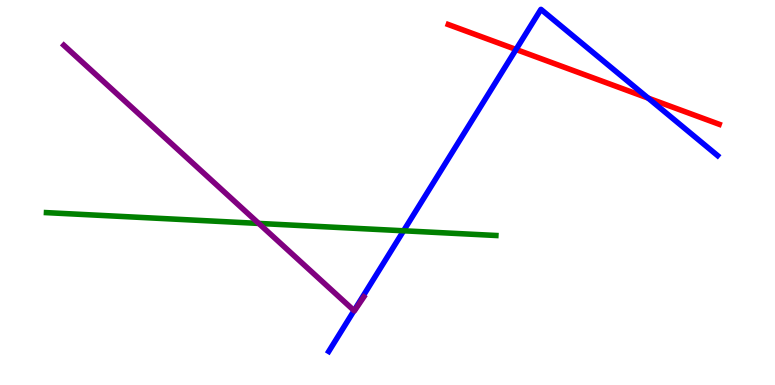[{'lines': ['blue', 'red'], 'intersections': [{'x': 6.66, 'y': 8.72}, {'x': 8.36, 'y': 7.45}]}, {'lines': ['green', 'red'], 'intersections': []}, {'lines': ['purple', 'red'], 'intersections': []}, {'lines': ['blue', 'green'], 'intersections': [{'x': 5.21, 'y': 4.01}]}, {'lines': ['blue', 'purple'], 'intersections': [{'x': 4.57, 'y': 1.93}]}, {'lines': ['green', 'purple'], 'intersections': [{'x': 3.34, 'y': 4.2}]}]